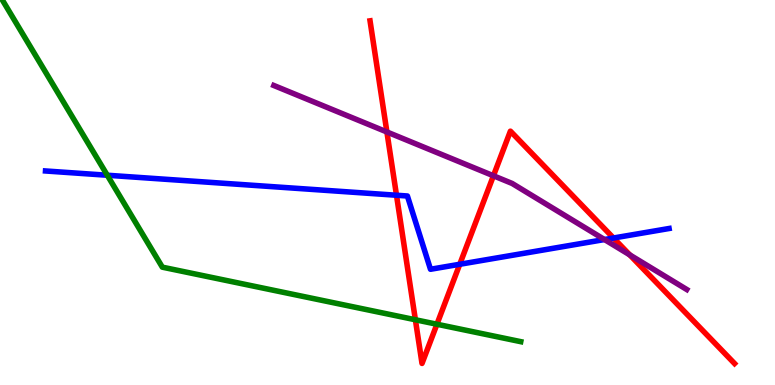[{'lines': ['blue', 'red'], 'intersections': [{'x': 5.12, 'y': 4.93}, {'x': 5.93, 'y': 3.14}, {'x': 7.92, 'y': 3.82}]}, {'lines': ['green', 'red'], 'intersections': [{'x': 5.36, 'y': 1.69}, {'x': 5.64, 'y': 1.58}]}, {'lines': ['purple', 'red'], 'intersections': [{'x': 4.99, 'y': 6.57}, {'x': 6.37, 'y': 5.43}, {'x': 8.13, 'y': 3.38}]}, {'lines': ['blue', 'green'], 'intersections': [{'x': 1.38, 'y': 5.45}]}, {'lines': ['blue', 'purple'], 'intersections': [{'x': 7.8, 'y': 3.78}]}, {'lines': ['green', 'purple'], 'intersections': []}]